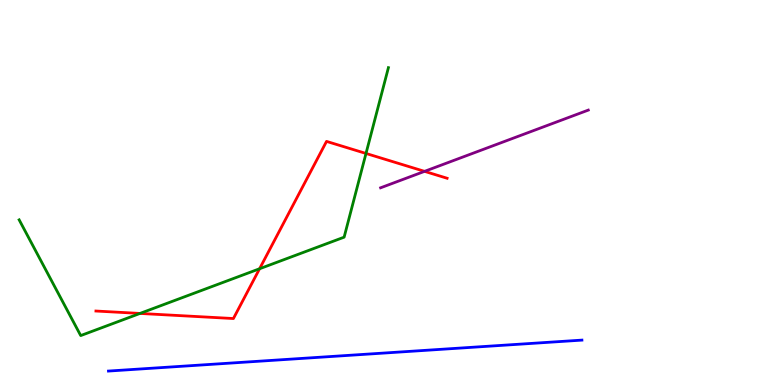[{'lines': ['blue', 'red'], 'intersections': []}, {'lines': ['green', 'red'], 'intersections': [{'x': 1.81, 'y': 1.86}, {'x': 3.35, 'y': 3.02}, {'x': 4.72, 'y': 6.01}]}, {'lines': ['purple', 'red'], 'intersections': [{'x': 5.48, 'y': 5.55}]}, {'lines': ['blue', 'green'], 'intersections': []}, {'lines': ['blue', 'purple'], 'intersections': []}, {'lines': ['green', 'purple'], 'intersections': []}]